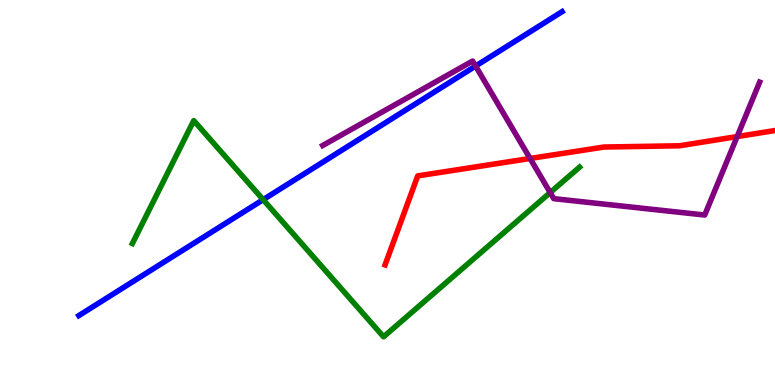[{'lines': ['blue', 'red'], 'intersections': []}, {'lines': ['green', 'red'], 'intersections': []}, {'lines': ['purple', 'red'], 'intersections': [{'x': 6.84, 'y': 5.88}, {'x': 9.51, 'y': 6.45}]}, {'lines': ['blue', 'green'], 'intersections': [{'x': 3.4, 'y': 4.81}]}, {'lines': ['blue', 'purple'], 'intersections': [{'x': 6.14, 'y': 8.28}]}, {'lines': ['green', 'purple'], 'intersections': [{'x': 7.1, 'y': 5.0}]}]